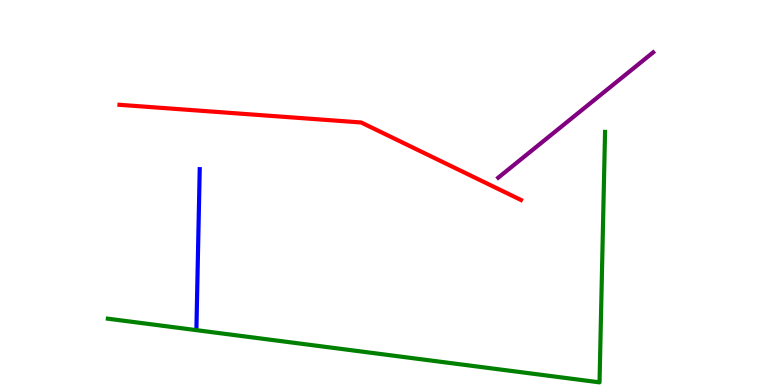[{'lines': ['blue', 'red'], 'intersections': []}, {'lines': ['green', 'red'], 'intersections': []}, {'lines': ['purple', 'red'], 'intersections': []}, {'lines': ['blue', 'green'], 'intersections': []}, {'lines': ['blue', 'purple'], 'intersections': []}, {'lines': ['green', 'purple'], 'intersections': []}]